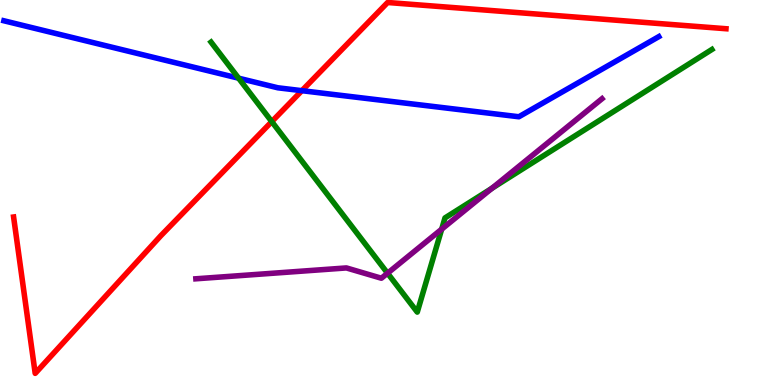[{'lines': ['blue', 'red'], 'intersections': [{'x': 3.9, 'y': 7.64}]}, {'lines': ['green', 'red'], 'intersections': [{'x': 3.51, 'y': 6.84}]}, {'lines': ['purple', 'red'], 'intersections': []}, {'lines': ['blue', 'green'], 'intersections': [{'x': 3.08, 'y': 7.97}]}, {'lines': ['blue', 'purple'], 'intersections': []}, {'lines': ['green', 'purple'], 'intersections': [{'x': 5.0, 'y': 2.9}, {'x': 5.7, 'y': 4.05}, {'x': 6.35, 'y': 5.11}]}]